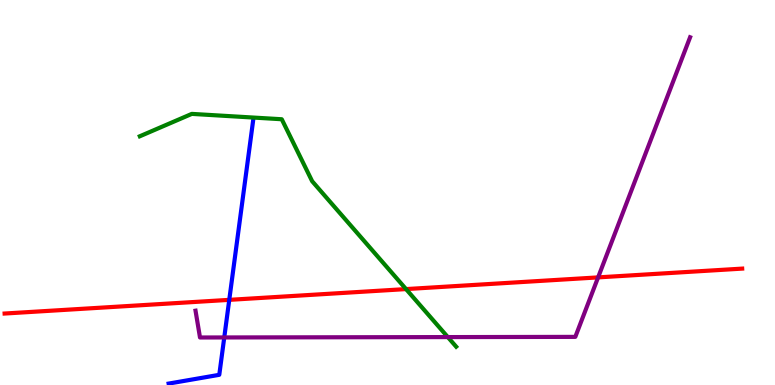[{'lines': ['blue', 'red'], 'intersections': [{'x': 2.96, 'y': 2.21}]}, {'lines': ['green', 'red'], 'intersections': [{'x': 5.24, 'y': 2.49}]}, {'lines': ['purple', 'red'], 'intersections': [{'x': 7.72, 'y': 2.8}]}, {'lines': ['blue', 'green'], 'intersections': []}, {'lines': ['blue', 'purple'], 'intersections': [{'x': 2.89, 'y': 1.24}]}, {'lines': ['green', 'purple'], 'intersections': [{'x': 5.78, 'y': 1.24}]}]